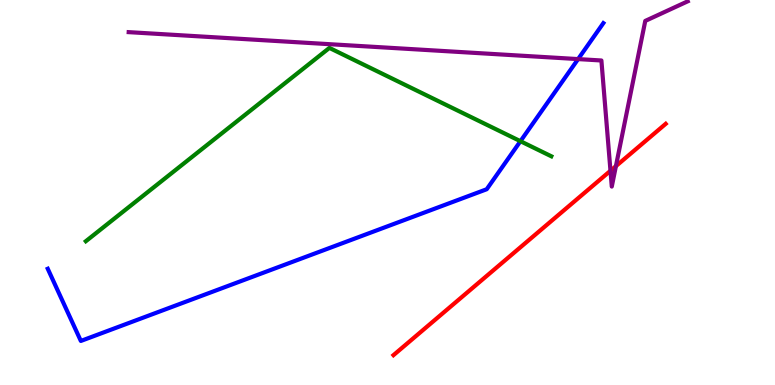[{'lines': ['blue', 'red'], 'intersections': []}, {'lines': ['green', 'red'], 'intersections': []}, {'lines': ['purple', 'red'], 'intersections': [{'x': 7.88, 'y': 5.56}, {'x': 7.95, 'y': 5.68}]}, {'lines': ['blue', 'green'], 'intersections': [{'x': 6.72, 'y': 6.33}]}, {'lines': ['blue', 'purple'], 'intersections': [{'x': 7.46, 'y': 8.47}]}, {'lines': ['green', 'purple'], 'intersections': []}]